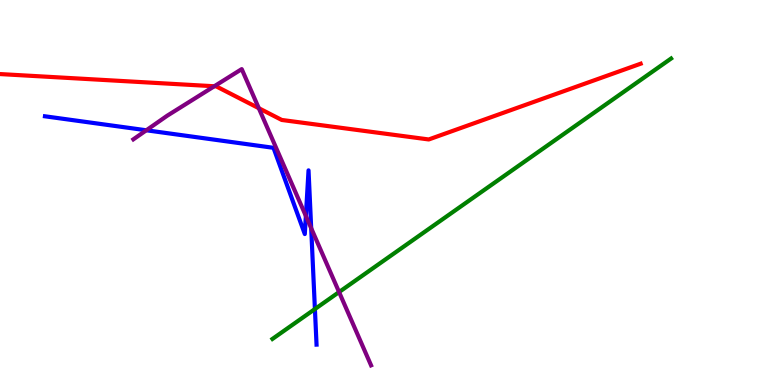[{'lines': ['blue', 'red'], 'intersections': []}, {'lines': ['green', 'red'], 'intersections': []}, {'lines': ['purple', 'red'], 'intersections': [{'x': 2.77, 'y': 7.76}, {'x': 3.34, 'y': 7.19}]}, {'lines': ['blue', 'green'], 'intersections': [{'x': 4.06, 'y': 1.97}]}, {'lines': ['blue', 'purple'], 'intersections': [{'x': 1.89, 'y': 6.62}, {'x': 3.95, 'y': 4.39}, {'x': 4.02, 'y': 4.07}]}, {'lines': ['green', 'purple'], 'intersections': [{'x': 4.38, 'y': 2.41}]}]